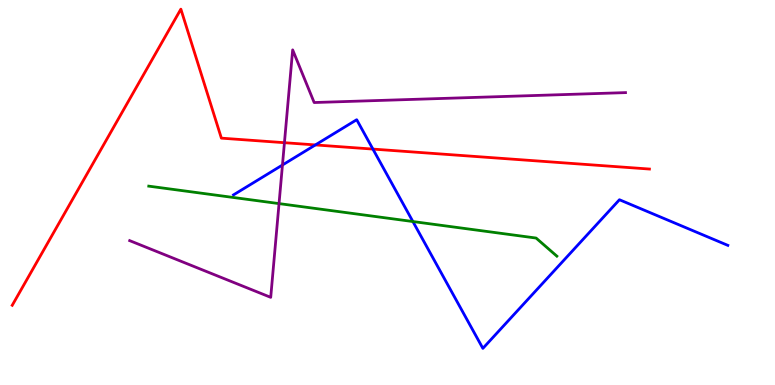[{'lines': ['blue', 'red'], 'intersections': [{'x': 4.07, 'y': 6.24}, {'x': 4.81, 'y': 6.13}]}, {'lines': ['green', 'red'], 'intersections': []}, {'lines': ['purple', 'red'], 'intersections': [{'x': 3.67, 'y': 6.29}]}, {'lines': ['blue', 'green'], 'intersections': [{'x': 5.33, 'y': 4.25}]}, {'lines': ['blue', 'purple'], 'intersections': [{'x': 3.64, 'y': 5.71}]}, {'lines': ['green', 'purple'], 'intersections': [{'x': 3.6, 'y': 4.71}]}]